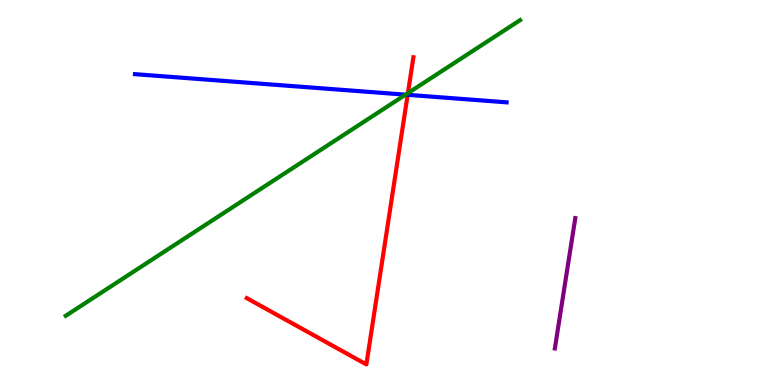[{'lines': ['blue', 'red'], 'intersections': [{'x': 5.26, 'y': 7.54}]}, {'lines': ['green', 'red'], 'intersections': [{'x': 5.26, 'y': 7.58}]}, {'lines': ['purple', 'red'], 'intersections': []}, {'lines': ['blue', 'green'], 'intersections': [{'x': 5.23, 'y': 7.54}]}, {'lines': ['blue', 'purple'], 'intersections': []}, {'lines': ['green', 'purple'], 'intersections': []}]